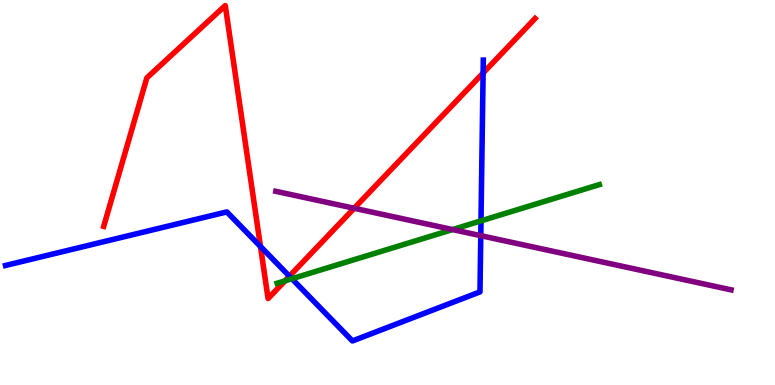[{'lines': ['blue', 'red'], 'intersections': [{'x': 3.36, 'y': 3.6}, {'x': 3.73, 'y': 2.83}, {'x': 6.23, 'y': 8.1}]}, {'lines': ['green', 'red'], 'intersections': [{'x': 3.68, 'y': 2.7}]}, {'lines': ['purple', 'red'], 'intersections': [{'x': 4.57, 'y': 4.59}]}, {'lines': ['blue', 'green'], 'intersections': [{'x': 3.77, 'y': 2.76}, {'x': 6.21, 'y': 4.26}]}, {'lines': ['blue', 'purple'], 'intersections': [{'x': 6.2, 'y': 3.88}]}, {'lines': ['green', 'purple'], 'intersections': [{'x': 5.84, 'y': 4.04}]}]